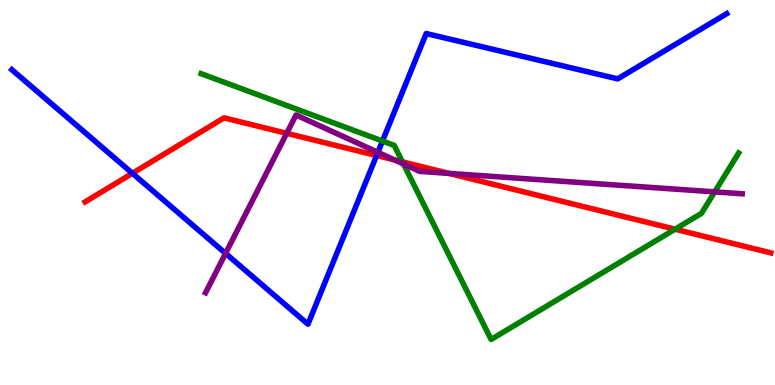[{'lines': ['blue', 'red'], 'intersections': [{'x': 1.71, 'y': 5.5}, {'x': 4.86, 'y': 5.96}]}, {'lines': ['green', 'red'], 'intersections': [{'x': 5.19, 'y': 5.79}, {'x': 8.71, 'y': 4.05}]}, {'lines': ['purple', 'red'], 'intersections': [{'x': 3.7, 'y': 6.54}, {'x': 5.09, 'y': 5.84}, {'x': 5.79, 'y': 5.5}]}, {'lines': ['blue', 'green'], 'intersections': [{'x': 4.94, 'y': 6.34}]}, {'lines': ['blue', 'purple'], 'intersections': [{'x': 2.91, 'y': 3.42}, {'x': 4.88, 'y': 6.04}]}, {'lines': ['green', 'purple'], 'intersections': [{'x': 5.21, 'y': 5.74}, {'x': 9.22, 'y': 5.02}]}]